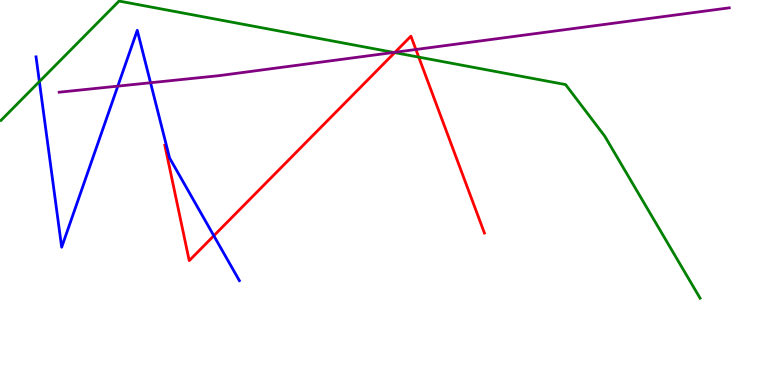[{'lines': ['blue', 'red'], 'intersections': [{'x': 2.76, 'y': 3.88}]}, {'lines': ['green', 'red'], 'intersections': [{'x': 5.09, 'y': 8.63}, {'x': 5.4, 'y': 8.52}]}, {'lines': ['purple', 'red'], 'intersections': [{'x': 5.1, 'y': 8.64}, {'x': 5.37, 'y': 8.71}]}, {'lines': ['blue', 'green'], 'intersections': [{'x': 0.508, 'y': 7.88}]}, {'lines': ['blue', 'purple'], 'intersections': [{'x': 1.52, 'y': 7.76}, {'x': 1.94, 'y': 7.85}]}, {'lines': ['green', 'purple'], 'intersections': [{'x': 5.08, 'y': 8.64}]}]